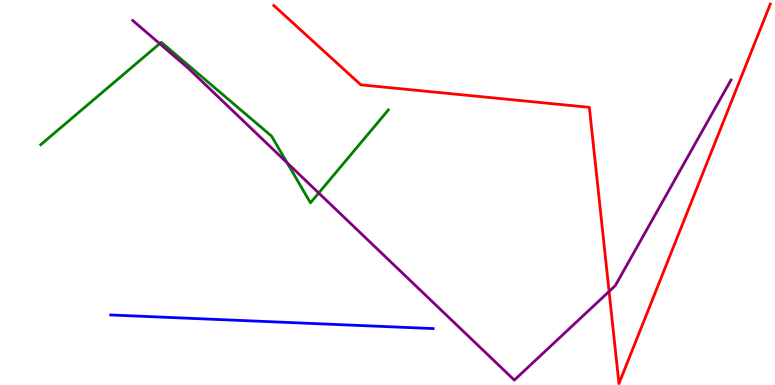[{'lines': ['blue', 'red'], 'intersections': []}, {'lines': ['green', 'red'], 'intersections': []}, {'lines': ['purple', 'red'], 'intersections': [{'x': 7.86, 'y': 2.43}]}, {'lines': ['blue', 'green'], 'intersections': []}, {'lines': ['blue', 'purple'], 'intersections': []}, {'lines': ['green', 'purple'], 'intersections': [{'x': 2.06, 'y': 8.87}, {'x': 3.7, 'y': 5.77}, {'x': 4.11, 'y': 4.99}]}]